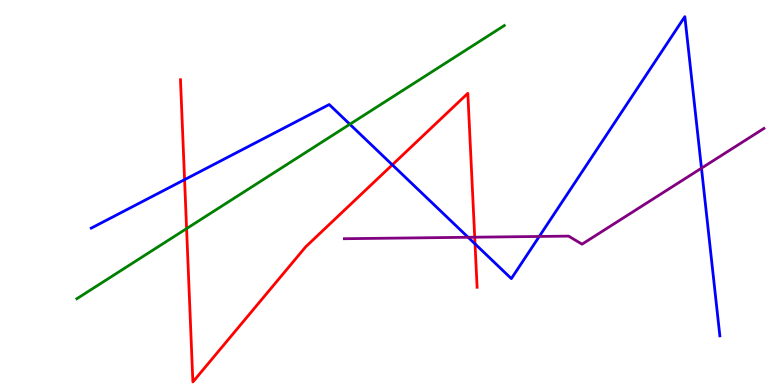[{'lines': ['blue', 'red'], 'intersections': [{'x': 2.38, 'y': 5.33}, {'x': 5.06, 'y': 5.72}, {'x': 6.13, 'y': 3.66}]}, {'lines': ['green', 'red'], 'intersections': [{'x': 2.41, 'y': 4.06}]}, {'lines': ['purple', 'red'], 'intersections': [{'x': 6.13, 'y': 3.84}]}, {'lines': ['blue', 'green'], 'intersections': [{'x': 4.51, 'y': 6.77}]}, {'lines': ['blue', 'purple'], 'intersections': [{'x': 6.04, 'y': 3.84}, {'x': 6.96, 'y': 3.86}, {'x': 9.05, 'y': 5.63}]}, {'lines': ['green', 'purple'], 'intersections': []}]